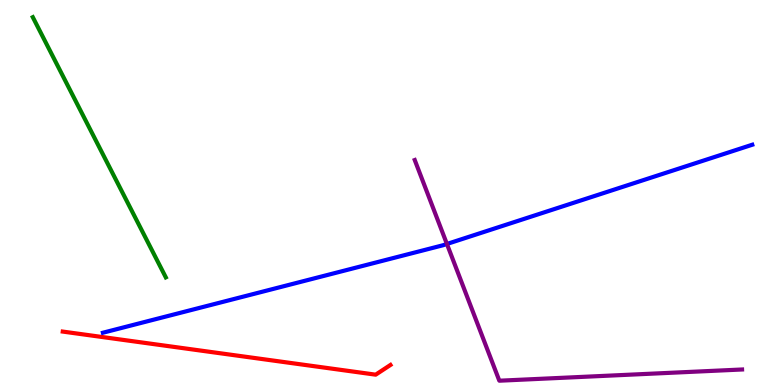[{'lines': ['blue', 'red'], 'intersections': []}, {'lines': ['green', 'red'], 'intersections': []}, {'lines': ['purple', 'red'], 'intersections': []}, {'lines': ['blue', 'green'], 'intersections': []}, {'lines': ['blue', 'purple'], 'intersections': [{'x': 5.77, 'y': 3.66}]}, {'lines': ['green', 'purple'], 'intersections': []}]